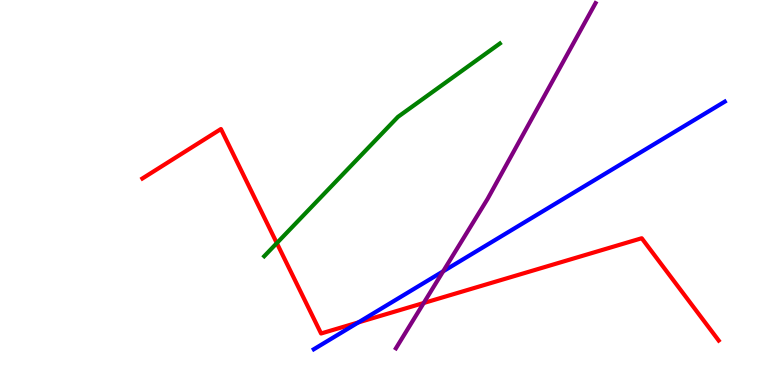[{'lines': ['blue', 'red'], 'intersections': [{'x': 4.62, 'y': 1.63}]}, {'lines': ['green', 'red'], 'intersections': [{'x': 3.57, 'y': 3.69}]}, {'lines': ['purple', 'red'], 'intersections': [{'x': 5.47, 'y': 2.13}]}, {'lines': ['blue', 'green'], 'intersections': []}, {'lines': ['blue', 'purple'], 'intersections': [{'x': 5.72, 'y': 2.95}]}, {'lines': ['green', 'purple'], 'intersections': []}]